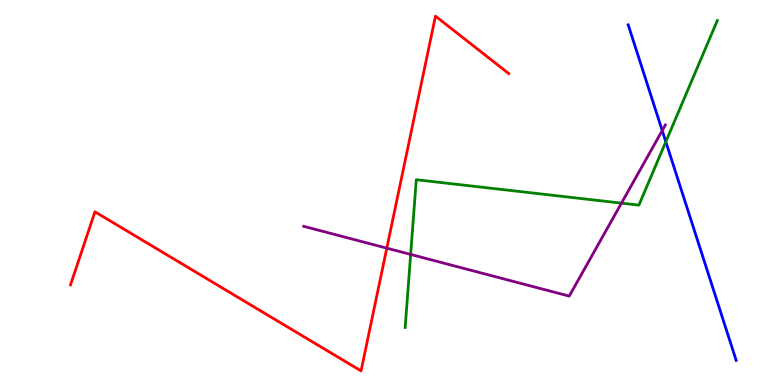[{'lines': ['blue', 'red'], 'intersections': []}, {'lines': ['green', 'red'], 'intersections': []}, {'lines': ['purple', 'red'], 'intersections': [{'x': 4.99, 'y': 3.55}]}, {'lines': ['blue', 'green'], 'intersections': [{'x': 8.59, 'y': 6.32}]}, {'lines': ['blue', 'purple'], 'intersections': [{'x': 8.54, 'y': 6.61}]}, {'lines': ['green', 'purple'], 'intersections': [{'x': 5.3, 'y': 3.39}, {'x': 8.02, 'y': 4.72}]}]